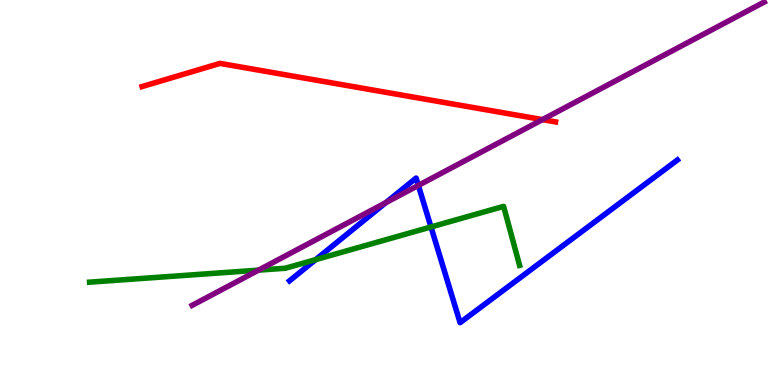[{'lines': ['blue', 'red'], 'intersections': []}, {'lines': ['green', 'red'], 'intersections': []}, {'lines': ['purple', 'red'], 'intersections': [{'x': 7.0, 'y': 6.89}]}, {'lines': ['blue', 'green'], 'intersections': [{'x': 4.07, 'y': 3.26}, {'x': 5.56, 'y': 4.1}]}, {'lines': ['blue', 'purple'], 'intersections': [{'x': 4.98, 'y': 4.74}, {'x': 5.4, 'y': 5.18}]}, {'lines': ['green', 'purple'], 'intersections': [{'x': 3.34, 'y': 2.98}]}]